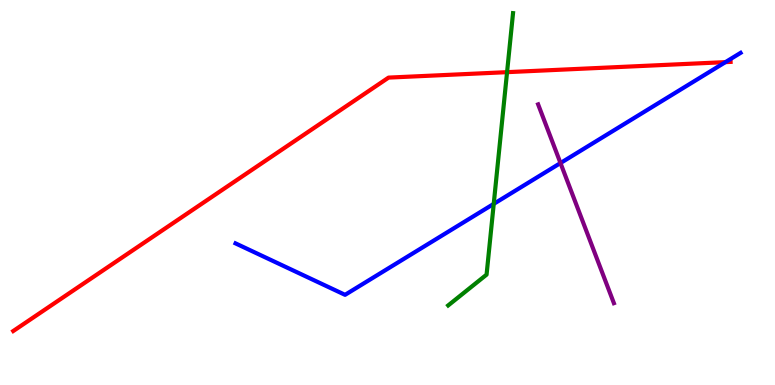[{'lines': ['blue', 'red'], 'intersections': [{'x': 9.36, 'y': 8.39}]}, {'lines': ['green', 'red'], 'intersections': [{'x': 6.54, 'y': 8.13}]}, {'lines': ['purple', 'red'], 'intersections': []}, {'lines': ['blue', 'green'], 'intersections': [{'x': 6.37, 'y': 4.7}]}, {'lines': ['blue', 'purple'], 'intersections': [{'x': 7.23, 'y': 5.76}]}, {'lines': ['green', 'purple'], 'intersections': []}]